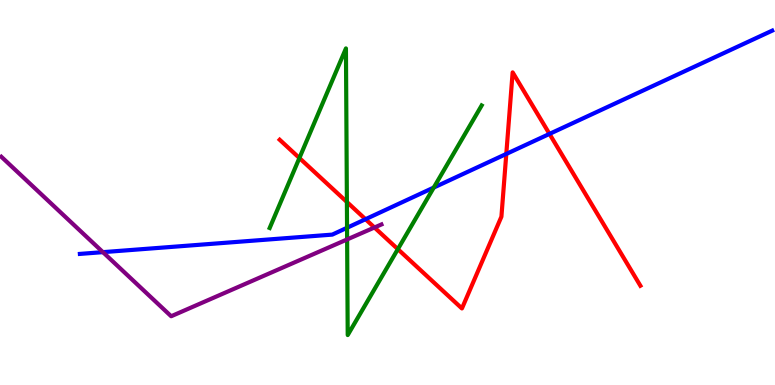[{'lines': ['blue', 'red'], 'intersections': [{'x': 4.72, 'y': 4.31}, {'x': 6.53, 'y': 6.0}, {'x': 7.09, 'y': 6.52}]}, {'lines': ['green', 'red'], 'intersections': [{'x': 3.86, 'y': 5.9}, {'x': 4.48, 'y': 4.75}, {'x': 5.13, 'y': 3.53}]}, {'lines': ['purple', 'red'], 'intersections': [{'x': 4.83, 'y': 4.09}]}, {'lines': ['blue', 'green'], 'intersections': [{'x': 4.48, 'y': 4.08}, {'x': 5.6, 'y': 5.13}]}, {'lines': ['blue', 'purple'], 'intersections': [{'x': 1.33, 'y': 3.45}]}, {'lines': ['green', 'purple'], 'intersections': [{'x': 4.48, 'y': 3.78}]}]